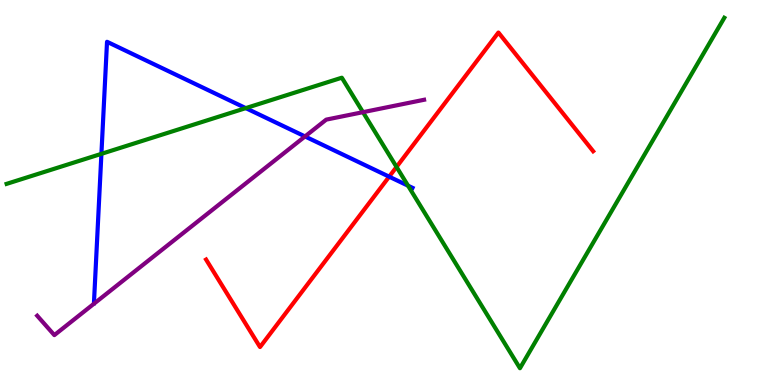[{'lines': ['blue', 'red'], 'intersections': [{'x': 5.02, 'y': 5.41}]}, {'lines': ['green', 'red'], 'intersections': [{'x': 5.12, 'y': 5.66}]}, {'lines': ['purple', 'red'], 'intersections': []}, {'lines': ['blue', 'green'], 'intersections': [{'x': 1.31, 'y': 6.0}, {'x': 3.17, 'y': 7.19}, {'x': 5.27, 'y': 5.18}]}, {'lines': ['blue', 'purple'], 'intersections': [{'x': 3.94, 'y': 6.46}]}, {'lines': ['green', 'purple'], 'intersections': [{'x': 4.68, 'y': 7.09}]}]